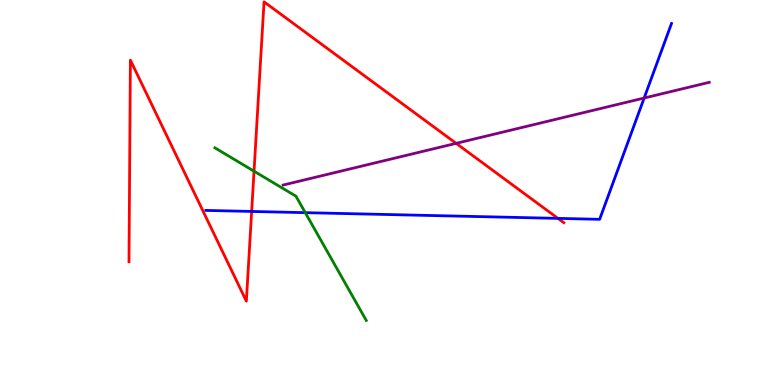[{'lines': ['blue', 'red'], 'intersections': [{'x': 3.25, 'y': 4.51}, {'x': 7.2, 'y': 4.33}]}, {'lines': ['green', 'red'], 'intersections': [{'x': 3.28, 'y': 5.55}]}, {'lines': ['purple', 'red'], 'intersections': [{'x': 5.89, 'y': 6.28}]}, {'lines': ['blue', 'green'], 'intersections': [{'x': 3.94, 'y': 4.48}]}, {'lines': ['blue', 'purple'], 'intersections': [{'x': 8.31, 'y': 7.45}]}, {'lines': ['green', 'purple'], 'intersections': []}]